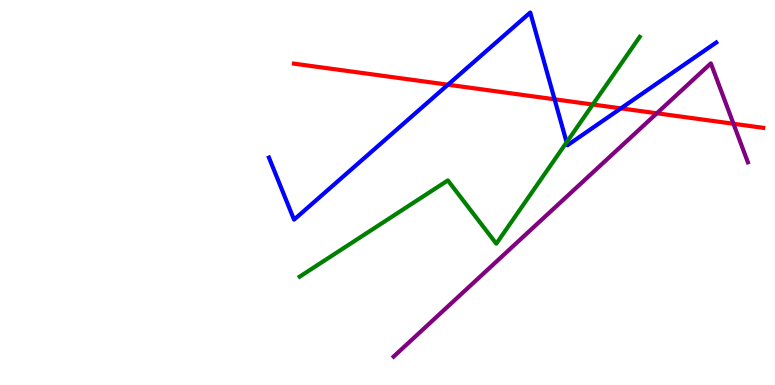[{'lines': ['blue', 'red'], 'intersections': [{'x': 5.78, 'y': 7.8}, {'x': 7.16, 'y': 7.42}, {'x': 8.01, 'y': 7.19}]}, {'lines': ['green', 'red'], 'intersections': [{'x': 7.65, 'y': 7.29}]}, {'lines': ['purple', 'red'], 'intersections': [{'x': 8.48, 'y': 7.06}, {'x': 9.46, 'y': 6.79}]}, {'lines': ['blue', 'green'], 'intersections': [{'x': 7.31, 'y': 6.3}]}, {'lines': ['blue', 'purple'], 'intersections': []}, {'lines': ['green', 'purple'], 'intersections': []}]